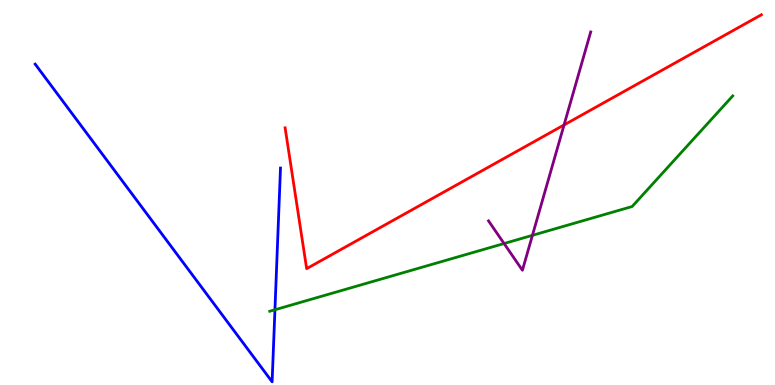[{'lines': ['blue', 'red'], 'intersections': []}, {'lines': ['green', 'red'], 'intersections': []}, {'lines': ['purple', 'red'], 'intersections': [{'x': 7.28, 'y': 6.75}]}, {'lines': ['blue', 'green'], 'intersections': [{'x': 3.55, 'y': 1.95}]}, {'lines': ['blue', 'purple'], 'intersections': []}, {'lines': ['green', 'purple'], 'intersections': [{'x': 6.5, 'y': 3.67}, {'x': 6.87, 'y': 3.89}]}]